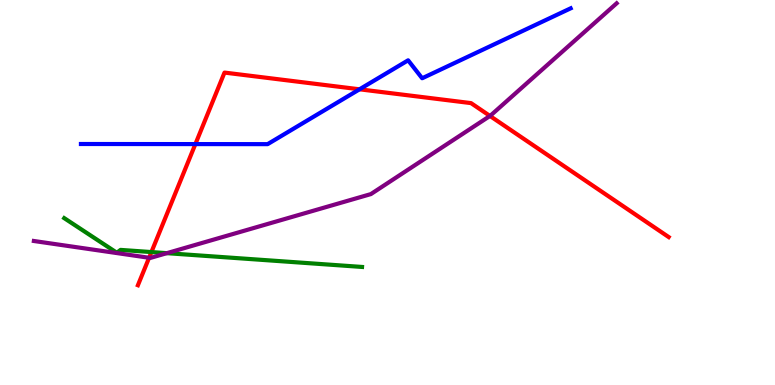[{'lines': ['blue', 'red'], 'intersections': [{'x': 2.52, 'y': 6.26}, {'x': 4.64, 'y': 7.68}]}, {'lines': ['green', 'red'], 'intersections': [{'x': 1.95, 'y': 3.45}]}, {'lines': ['purple', 'red'], 'intersections': [{'x': 1.92, 'y': 3.3}, {'x': 6.32, 'y': 6.99}]}, {'lines': ['blue', 'green'], 'intersections': []}, {'lines': ['blue', 'purple'], 'intersections': []}, {'lines': ['green', 'purple'], 'intersections': [{'x': 2.15, 'y': 3.42}]}]